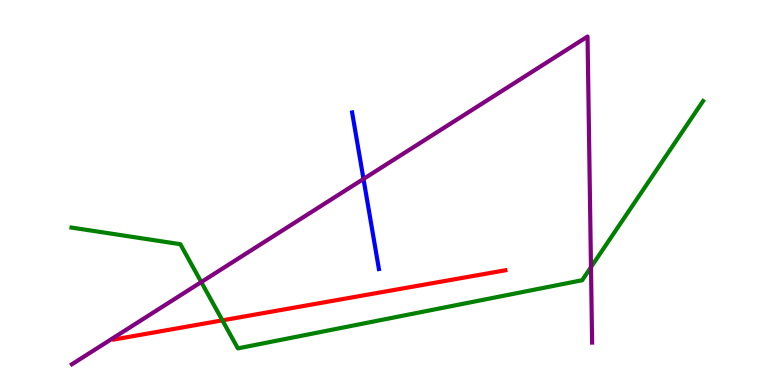[{'lines': ['blue', 'red'], 'intersections': []}, {'lines': ['green', 'red'], 'intersections': [{'x': 2.87, 'y': 1.68}]}, {'lines': ['purple', 'red'], 'intersections': []}, {'lines': ['blue', 'green'], 'intersections': []}, {'lines': ['blue', 'purple'], 'intersections': [{'x': 4.69, 'y': 5.35}]}, {'lines': ['green', 'purple'], 'intersections': [{'x': 2.6, 'y': 2.67}, {'x': 7.63, 'y': 3.06}]}]